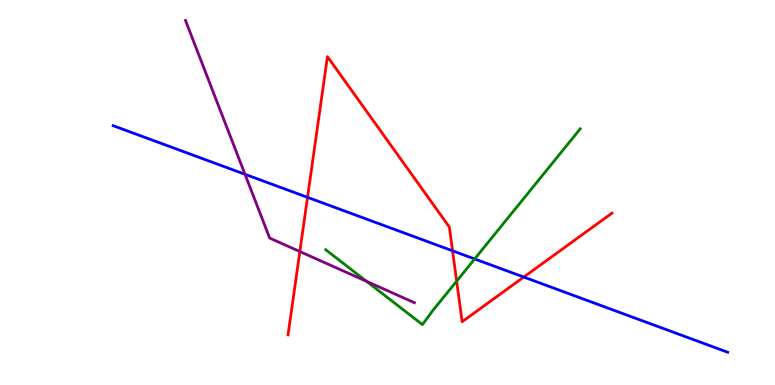[{'lines': ['blue', 'red'], 'intersections': [{'x': 3.97, 'y': 4.87}, {'x': 5.84, 'y': 3.49}, {'x': 6.76, 'y': 2.8}]}, {'lines': ['green', 'red'], 'intersections': [{'x': 5.89, 'y': 2.7}]}, {'lines': ['purple', 'red'], 'intersections': [{'x': 3.87, 'y': 3.47}]}, {'lines': ['blue', 'green'], 'intersections': [{'x': 6.12, 'y': 3.27}]}, {'lines': ['blue', 'purple'], 'intersections': [{'x': 3.16, 'y': 5.47}]}, {'lines': ['green', 'purple'], 'intersections': [{'x': 4.73, 'y': 2.69}]}]